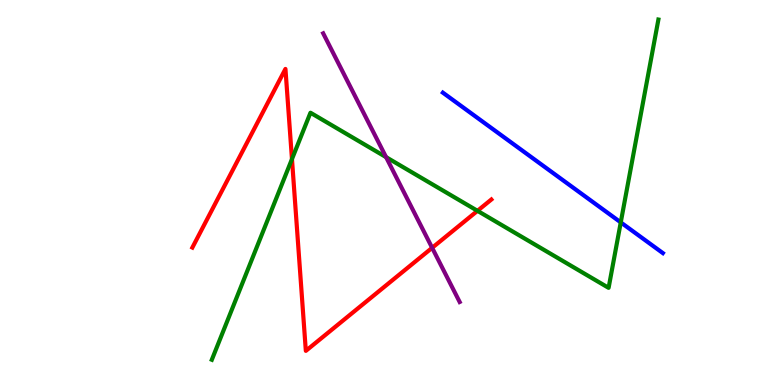[{'lines': ['blue', 'red'], 'intersections': []}, {'lines': ['green', 'red'], 'intersections': [{'x': 3.77, 'y': 5.87}, {'x': 6.16, 'y': 4.52}]}, {'lines': ['purple', 'red'], 'intersections': [{'x': 5.58, 'y': 3.56}]}, {'lines': ['blue', 'green'], 'intersections': [{'x': 8.01, 'y': 4.22}]}, {'lines': ['blue', 'purple'], 'intersections': []}, {'lines': ['green', 'purple'], 'intersections': [{'x': 4.98, 'y': 5.92}]}]